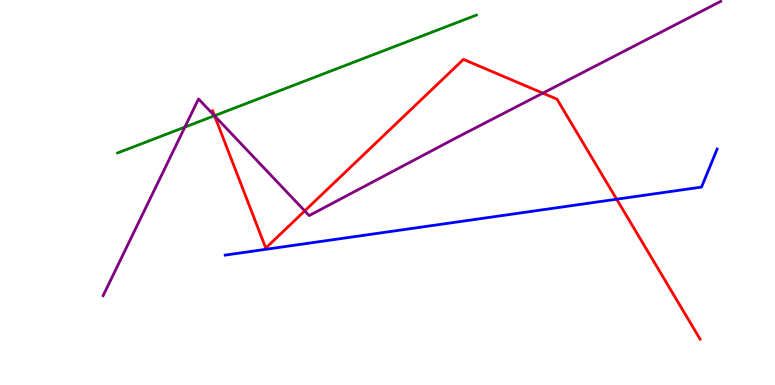[{'lines': ['blue', 'red'], 'intersections': [{'x': 7.96, 'y': 4.83}]}, {'lines': ['green', 'red'], 'intersections': [{'x': 2.77, 'y': 6.99}]}, {'lines': ['purple', 'red'], 'intersections': [{'x': 2.77, 'y': 6.99}, {'x': 3.93, 'y': 4.52}, {'x': 7.0, 'y': 7.58}]}, {'lines': ['blue', 'green'], 'intersections': []}, {'lines': ['blue', 'purple'], 'intersections': []}, {'lines': ['green', 'purple'], 'intersections': [{'x': 2.39, 'y': 6.7}, {'x': 2.77, 'y': 6.99}]}]